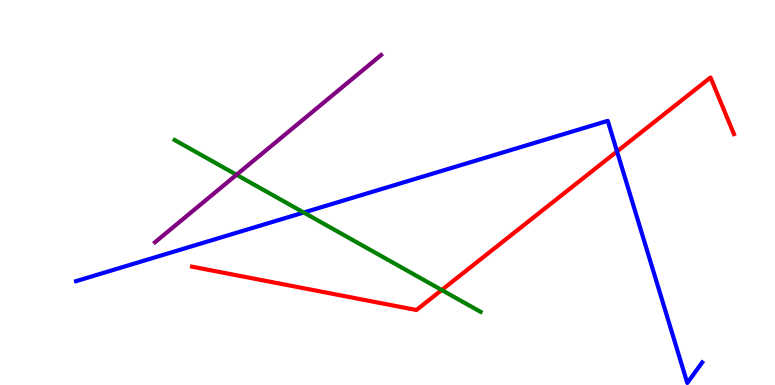[{'lines': ['blue', 'red'], 'intersections': [{'x': 7.96, 'y': 6.07}]}, {'lines': ['green', 'red'], 'intersections': [{'x': 5.7, 'y': 2.47}]}, {'lines': ['purple', 'red'], 'intersections': []}, {'lines': ['blue', 'green'], 'intersections': [{'x': 3.92, 'y': 4.48}]}, {'lines': ['blue', 'purple'], 'intersections': []}, {'lines': ['green', 'purple'], 'intersections': [{'x': 3.05, 'y': 5.46}]}]